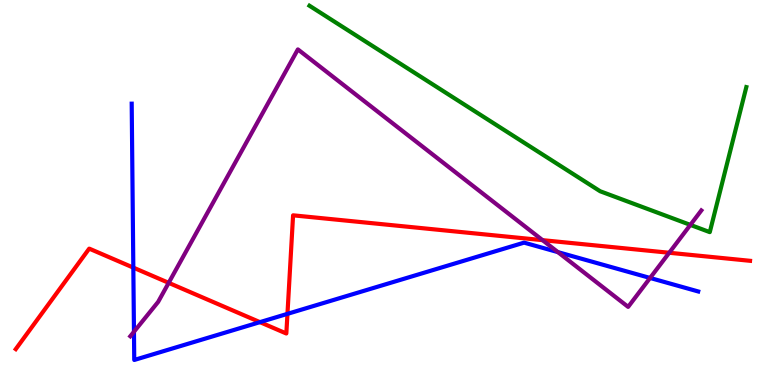[{'lines': ['blue', 'red'], 'intersections': [{'x': 1.72, 'y': 3.05}, {'x': 3.35, 'y': 1.63}, {'x': 3.71, 'y': 1.85}]}, {'lines': ['green', 'red'], 'intersections': []}, {'lines': ['purple', 'red'], 'intersections': [{'x': 2.18, 'y': 2.65}, {'x': 7.0, 'y': 3.76}, {'x': 8.64, 'y': 3.43}]}, {'lines': ['blue', 'green'], 'intersections': []}, {'lines': ['blue', 'purple'], 'intersections': [{'x': 1.73, 'y': 1.38}, {'x': 7.2, 'y': 3.45}, {'x': 8.39, 'y': 2.78}]}, {'lines': ['green', 'purple'], 'intersections': [{'x': 8.91, 'y': 4.16}]}]